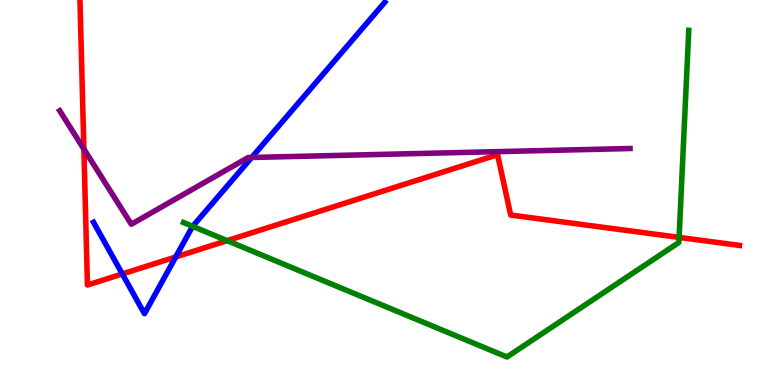[{'lines': ['blue', 'red'], 'intersections': [{'x': 1.58, 'y': 2.88}, {'x': 2.27, 'y': 3.33}]}, {'lines': ['green', 'red'], 'intersections': [{'x': 2.93, 'y': 3.75}, {'x': 8.76, 'y': 3.83}]}, {'lines': ['purple', 'red'], 'intersections': [{'x': 1.08, 'y': 6.13}]}, {'lines': ['blue', 'green'], 'intersections': [{'x': 2.49, 'y': 4.12}]}, {'lines': ['blue', 'purple'], 'intersections': [{'x': 3.25, 'y': 5.91}]}, {'lines': ['green', 'purple'], 'intersections': []}]